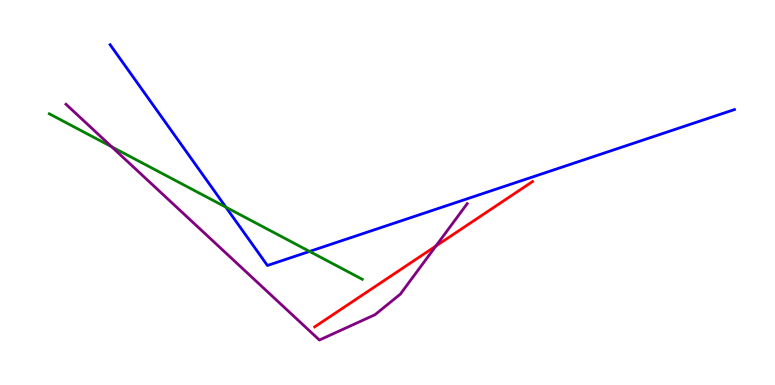[{'lines': ['blue', 'red'], 'intersections': []}, {'lines': ['green', 'red'], 'intersections': []}, {'lines': ['purple', 'red'], 'intersections': [{'x': 5.62, 'y': 3.61}]}, {'lines': ['blue', 'green'], 'intersections': [{'x': 2.91, 'y': 4.62}, {'x': 3.99, 'y': 3.47}]}, {'lines': ['blue', 'purple'], 'intersections': []}, {'lines': ['green', 'purple'], 'intersections': [{'x': 1.44, 'y': 6.19}]}]